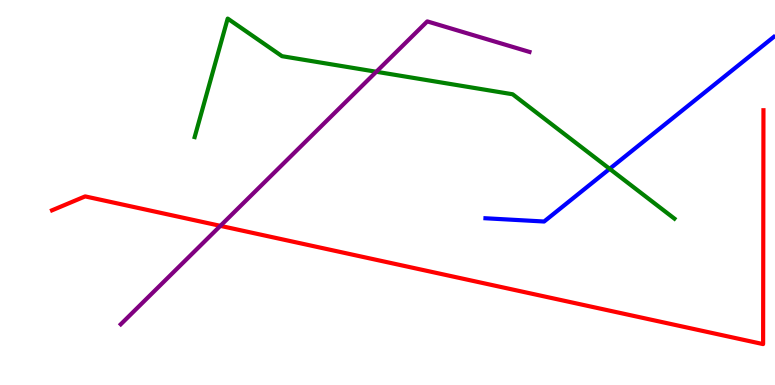[{'lines': ['blue', 'red'], 'intersections': []}, {'lines': ['green', 'red'], 'intersections': []}, {'lines': ['purple', 'red'], 'intersections': [{'x': 2.84, 'y': 4.13}]}, {'lines': ['blue', 'green'], 'intersections': [{'x': 7.87, 'y': 5.61}]}, {'lines': ['blue', 'purple'], 'intersections': []}, {'lines': ['green', 'purple'], 'intersections': [{'x': 4.86, 'y': 8.14}]}]